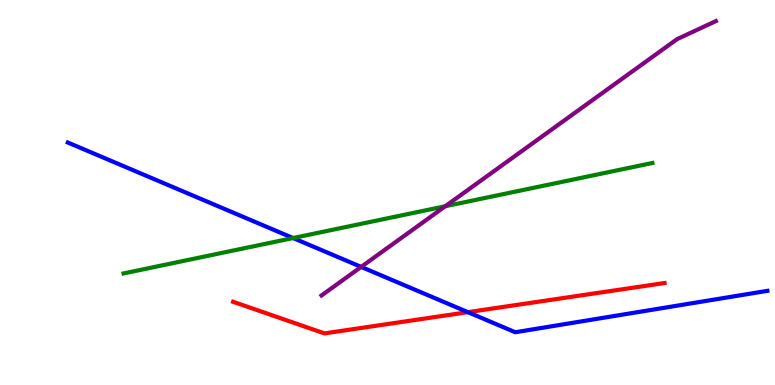[{'lines': ['blue', 'red'], 'intersections': [{'x': 6.04, 'y': 1.89}]}, {'lines': ['green', 'red'], 'intersections': []}, {'lines': ['purple', 'red'], 'intersections': []}, {'lines': ['blue', 'green'], 'intersections': [{'x': 3.78, 'y': 3.82}]}, {'lines': ['blue', 'purple'], 'intersections': [{'x': 4.66, 'y': 3.07}]}, {'lines': ['green', 'purple'], 'intersections': [{'x': 5.75, 'y': 4.64}]}]